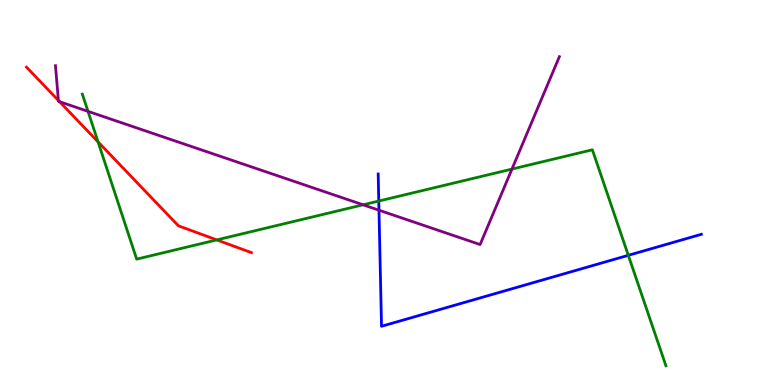[{'lines': ['blue', 'red'], 'intersections': []}, {'lines': ['green', 'red'], 'intersections': [{'x': 1.27, 'y': 6.31}, {'x': 2.8, 'y': 3.77}]}, {'lines': ['purple', 'red'], 'intersections': [{'x': 0.754, 'y': 7.39}, {'x': 0.769, 'y': 7.36}]}, {'lines': ['blue', 'green'], 'intersections': [{'x': 4.89, 'y': 4.78}, {'x': 8.11, 'y': 3.37}]}, {'lines': ['blue', 'purple'], 'intersections': [{'x': 4.89, 'y': 4.54}]}, {'lines': ['green', 'purple'], 'intersections': [{'x': 1.14, 'y': 7.11}, {'x': 4.69, 'y': 4.68}, {'x': 6.61, 'y': 5.61}]}]